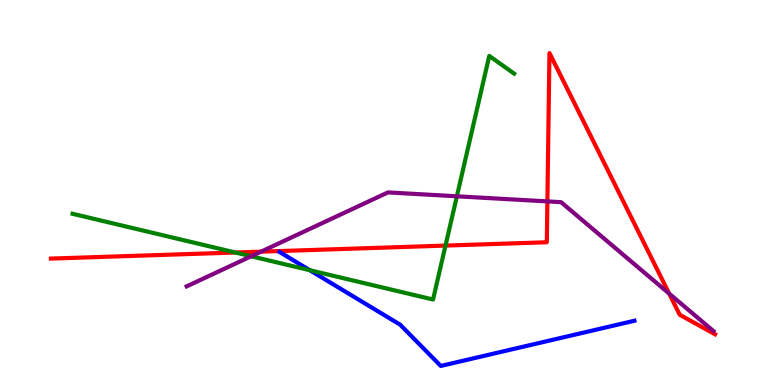[{'lines': ['blue', 'red'], 'intersections': []}, {'lines': ['green', 'red'], 'intersections': [{'x': 3.04, 'y': 3.44}, {'x': 5.75, 'y': 3.62}]}, {'lines': ['purple', 'red'], 'intersections': [{'x': 3.37, 'y': 3.46}, {'x': 7.06, 'y': 4.77}, {'x': 8.63, 'y': 2.37}]}, {'lines': ['blue', 'green'], 'intersections': [{'x': 4.0, 'y': 2.98}]}, {'lines': ['blue', 'purple'], 'intersections': []}, {'lines': ['green', 'purple'], 'intersections': [{'x': 3.24, 'y': 3.34}, {'x': 5.9, 'y': 4.9}]}]